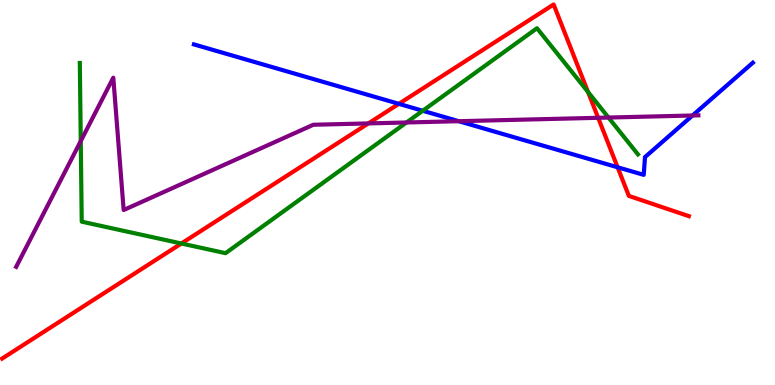[{'lines': ['blue', 'red'], 'intersections': [{'x': 5.15, 'y': 7.3}, {'x': 7.97, 'y': 5.66}]}, {'lines': ['green', 'red'], 'intersections': [{'x': 2.34, 'y': 3.68}, {'x': 7.59, 'y': 7.61}]}, {'lines': ['purple', 'red'], 'intersections': [{'x': 4.75, 'y': 6.79}, {'x': 7.72, 'y': 6.94}]}, {'lines': ['blue', 'green'], 'intersections': [{'x': 5.45, 'y': 7.12}]}, {'lines': ['blue', 'purple'], 'intersections': [{'x': 5.92, 'y': 6.85}, {'x': 8.94, 'y': 7.0}]}, {'lines': ['green', 'purple'], 'intersections': [{'x': 1.04, 'y': 6.34}, {'x': 5.25, 'y': 6.82}, {'x': 7.85, 'y': 6.95}]}]